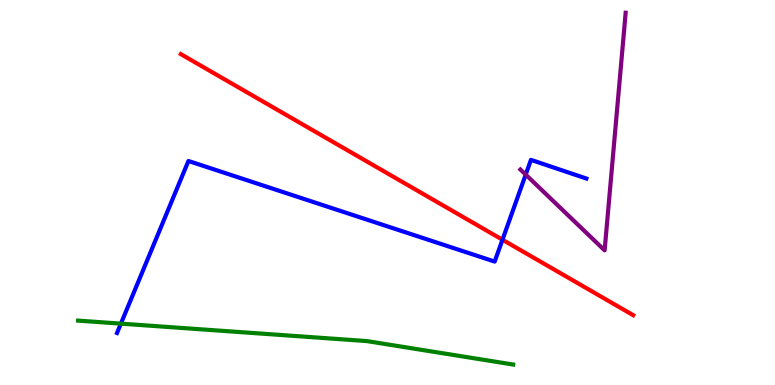[{'lines': ['blue', 'red'], 'intersections': [{'x': 6.48, 'y': 3.77}]}, {'lines': ['green', 'red'], 'intersections': []}, {'lines': ['purple', 'red'], 'intersections': []}, {'lines': ['blue', 'green'], 'intersections': [{'x': 1.56, 'y': 1.59}]}, {'lines': ['blue', 'purple'], 'intersections': [{'x': 6.78, 'y': 5.46}]}, {'lines': ['green', 'purple'], 'intersections': []}]